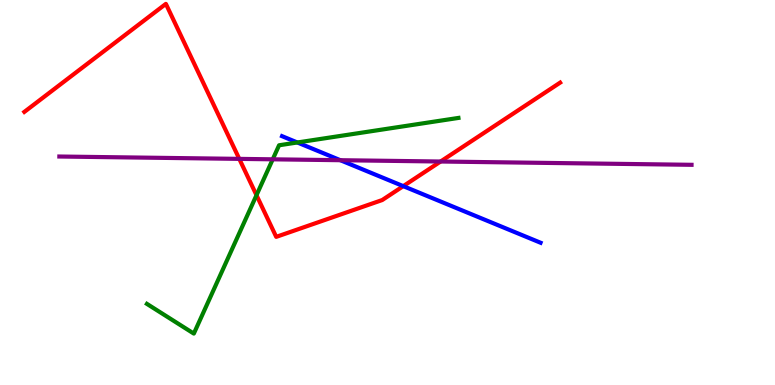[{'lines': ['blue', 'red'], 'intersections': [{'x': 5.2, 'y': 5.17}]}, {'lines': ['green', 'red'], 'intersections': [{'x': 3.31, 'y': 4.93}]}, {'lines': ['purple', 'red'], 'intersections': [{'x': 3.09, 'y': 5.87}, {'x': 5.69, 'y': 5.8}]}, {'lines': ['blue', 'green'], 'intersections': [{'x': 3.84, 'y': 6.3}]}, {'lines': ['blue', 'purple'], 'intersections': [{'x': 4.39, 'y': 5.84}]}, {'lines': ['green', 'purple'], 'intersections': [{'x': 3.52, 'y': 5.86}]}]